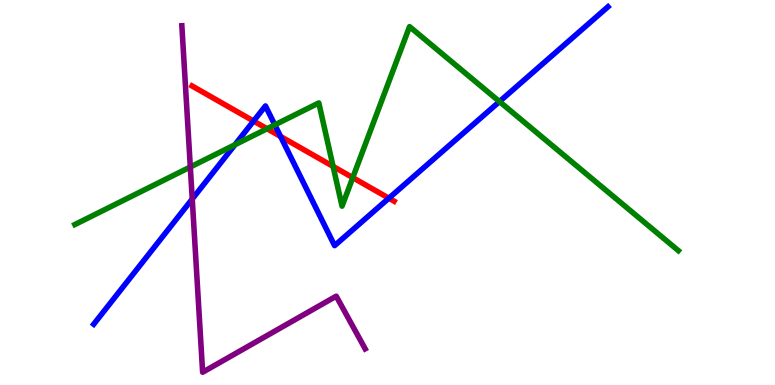[{'lines': ['blue', 'red'], 'intersections': [{'x': 3.27, 'y': 6.86}, {'x': 3.62, 'y': 6.46}, {'x': 5.02, 'y': 4.85}]}, {'lines': ['green', 'red'], 'intersections': [{'x': 3.45, 'y': 6.66}, {'x': 4.3, 'y': 5.68}, {'x': 4.55, 'y': 5.39}]}, {'lines': ['purple', 'red'], 'intersections': []}, {'lines': ['blue', 'green'], 'intersections': [{'x': 3.03, 'y': 6.24}, {'x': 3.55, 'y': 6.76}, {'x': 6.44, 'y': 7.36}]}, {'lines': ['blue', 'purple'], 'intersections': [{'x': 2.48, 'y': 4.83}]}, {'lines': ['green', 'purple'], 'intersections': [{'x': 2.46, 'y': 5.66}]}]